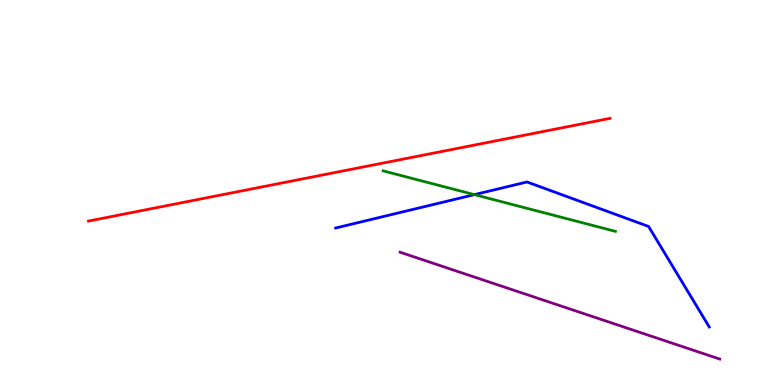[{'lines': ['blue', 'red'], 'intersections': []}, {'lines': ['green', 'red'], 'intersections': []}, {'lines': ['purple', 'red'], 'intersections': []}, {'lines': ['blue', 'green'], 'intersections': [{'x': 6.12, 'y': 4.94}]}, {'lines': ['blue', 'purple'], 'intersections': []}, {'lines': ['green', 'purple'], 'intersections': []}]